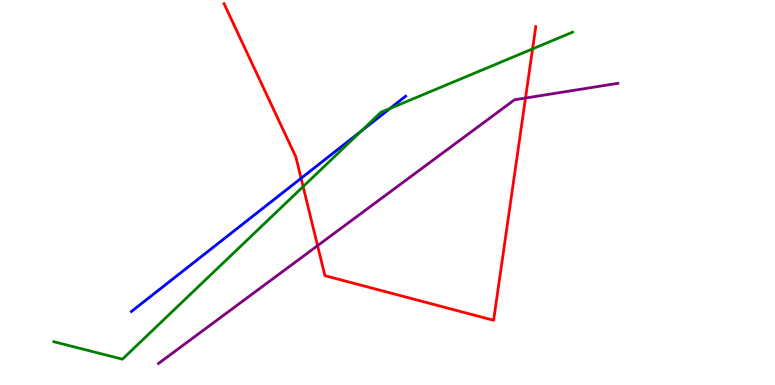[{'lines': ['blue', 'red'], 'intersections': [{'x': 3.89, 'y': 5.37}]}, {'lines': ['green', 'red'], 'intersections': [{'x': 3.91, 'y': 5.15}, {'x': 6.87, 'y': 8.73}]}, {'lines': ['purple', 'red'], 'intersections': [{'x': 4.1, 'y': 3.62}, {'x': 6.78, 'y': 7.45}]}, {'lines': ['blue', 'green'], 'intersections': [{'x': 4.66, 'y': 6.6}, {'x': 5.03, 'y': 7.18}]}, {'lines': ['blue', 'purple'], 'intersections': []}, {'lines': ['green', 'purple'], 'intersections': []}]